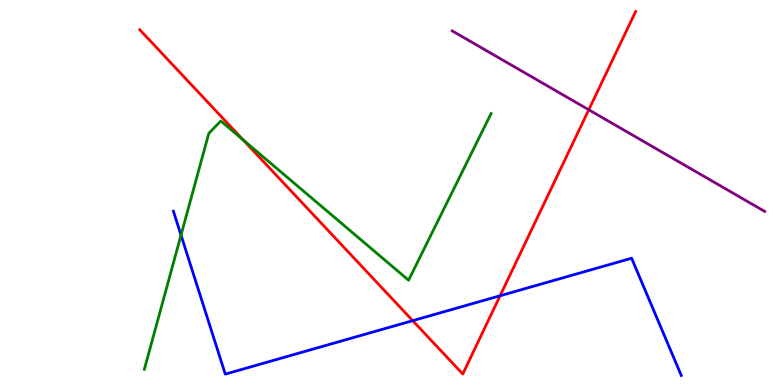[{'lines': ['blue', 'red'], 'intersections': [{'x': 5.33, 'y': 1.67}, {'x': 6.45, 'y': 2.32}]}, {'lines': ['green', 'red'], 'intersections': [{'x': 3.14, 'y': 6.37}]}, {'lines': ['purple', 'red'], 'intersections': [{'x': 7.6, 'y': 7.15}]}, {'lines': ['blue', 'green'], 'intersections': [{'x': 2.34, 'y': 3.89}]}, {'lines': ['blue', 'purple'], 'intersections': []}, {'lines': ['green', 'purple'], 'intersections': []}]